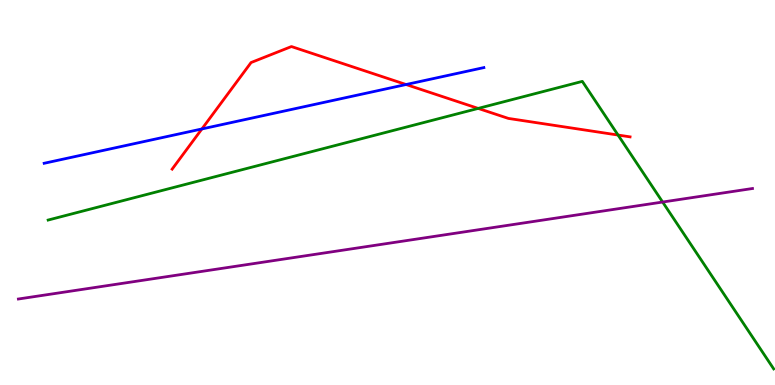[{'lines': ['blue', 'red'], 'intersections': [{'x': 2.61, 'y': 6.65}, {'x': 5.24, 'y': 7.8}]}, {'lines': ['green', 'red'], 'intersections': [{'x': 6.17, 'y': 7.18}, {'x': 7.97, 'y': 6.49}]}, {'lines': ['purple', 'red'], 'intersections': []}, {'lines': ['blue', 'green'], 'intersections': []}, {'lines': ['blue', 'purple'], 'intersections': []}, {'lines': ['green', 'purple'], 'intersections': [{'x': 8.55, 'y': 4.75}]}]